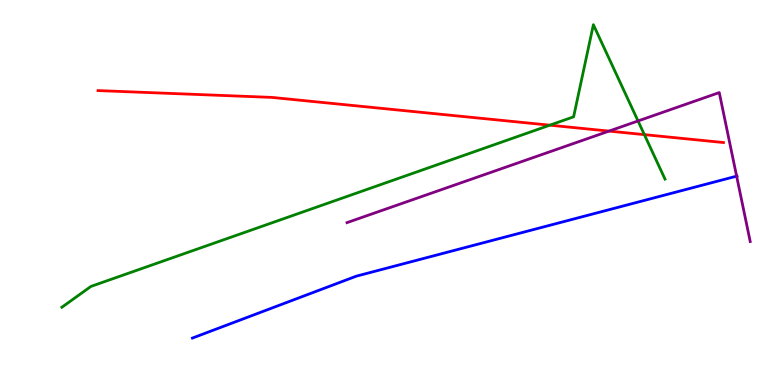[{'lines': ['blue', 'red'], 'intersections': []}, {'lines': ['green', 'red'], 'intersections': [{'x': 7.09, 'y': 6.75}, {'x': 8.31, 'y': 6.5}]}, {'lines': ['purple', 'red'], 'intersections': [{'x': 7.86, 'y': 6.59}]}, {'lines': ['blue', 'green'], 'intersections': []}, {'lines': ['blue', 'purple'], 'intersections': [{'x': 9.5, 'y': 5.42}]}, {'lines': ['green', 'purple'], 'intersections': [{'x': 8.23, 'y': 6.86}]}]